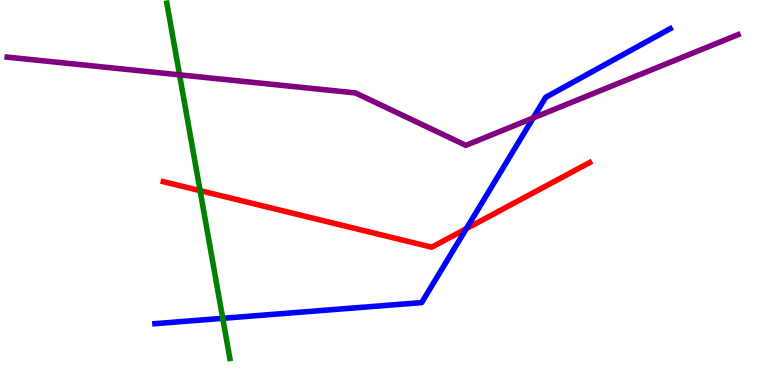[{'lines': ['blue', 'red'], 'intersections': [{'x': 6.02, 'y': 4.06}]}, {'lines': ['green', 'red'], 'intersections': [{'x': 2.58, 'y': 5.05}]}, {'lines': ['purple', 'red'], 'intersections': []}, {'lines': ['blue', 'green'], 'intersections': [{'x': 2.87, 'y': 1.73}]}, {'lines': ['blue', 'purple'], 'intersections': [{'x': 6.88, 'y': 6.94}]}, {'lines': ['green', 'purple'], 'intersections': [{'x': 2.32, 'y': 8.06}]}]